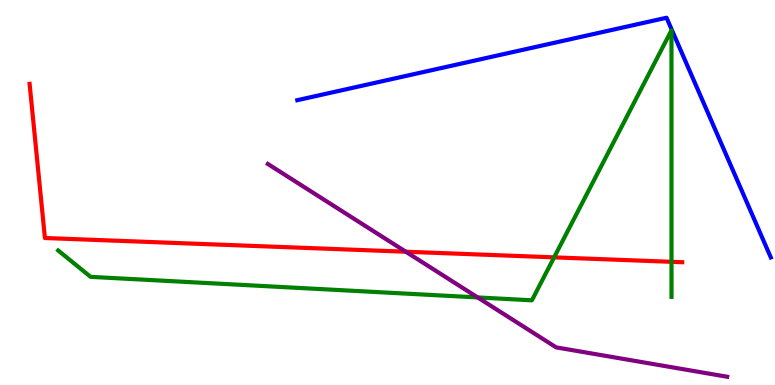[{'lines': ['blue', 'red'], 'intersections': []}, {'lines': ['green', 'red'], 'intersections': [{'x': 7.15, 'y': 3.32}, {'x': 8.66, 'y': 3.2}]}, {'lines': ['purple', 'red'], 'intersections': [{'x': 5.24, 'y': 3.46}]}, {'lines': ['blue', 'green'], 'intersections': []}, {'lines': ['blue', 'purple'], 'intersections': []}, {'lines': ['green', 'purple'], 'intersections': [{'x': 6.16, 'y': 2.27}]}]